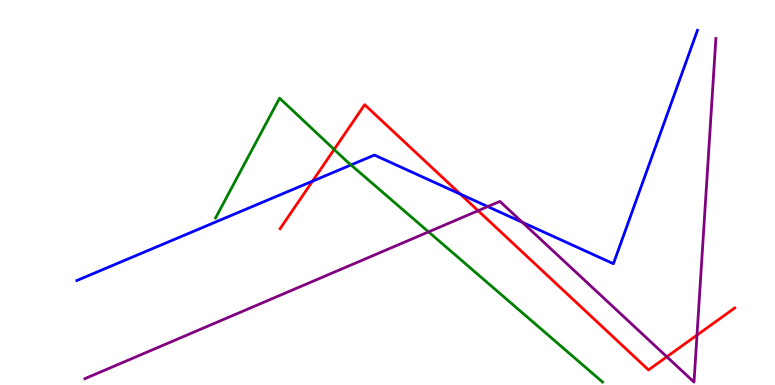[{'lines': ['blue', 'red'], 'intersections': [{'x': 4.03, 'y': 5.29}, {'x': 5.94, 'y': 4.96}]}, {'lines': ['green', 'red'], 'intersections': [{'x': 4.31, 'y': 6.12}]}, {'lines': ['purple', 'red'], 'intersections': [{'x': 6.17, 'y': 4.53}, {'x': 8.6, 'y': 0.733}, {'x': 8.99, 'y': 1.3}]}, {'lines': ['blue', 'green'], 'intersections': [{'x': 4.53, 'y': 5.72}]}, {'lines': ['blue', 'purple'], 'intersections': [{'x': 6.29, 'y': 4.63}, {'x': 6.74, 'y': 4.23}]}, {'lines': ['green', 'purple'], 'intersections': [{'x': 5.53, 'y': 3.98}]}]